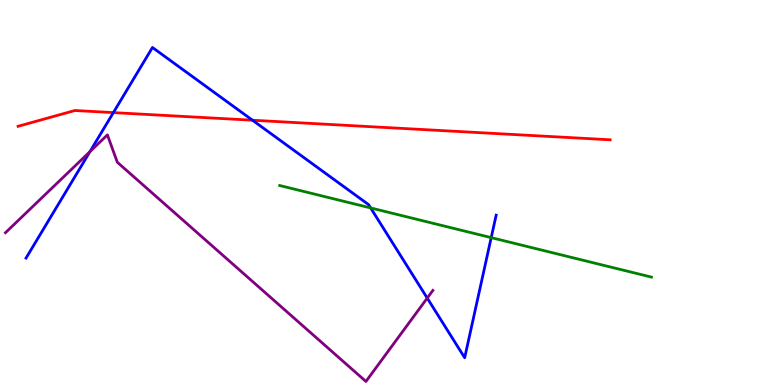[{'lines': ['blue', 'red'], 'intersections': [{'x': 1.46, 'y': 7.08}, {'x': 3.26, 'y': 6.88}]}, {'lines': ['green', 'red'], 'intersections': []}, {'lines': ['purple', 'red'], 'intersections': []}, {'lines': ['blue', 'green'], 'intersections': [{'x': 4.78, 'y': 4.6}, {'x': 6.34, 'y': 3.83}]}, {'lines': ['blue', 'purple'], 'intersections': [{'x': 1.16, 'y': 6.06}, {'x': 5.51, 'y': 2.26}]}, {'lines': ['green', 'purple'], 'intersections': []}]